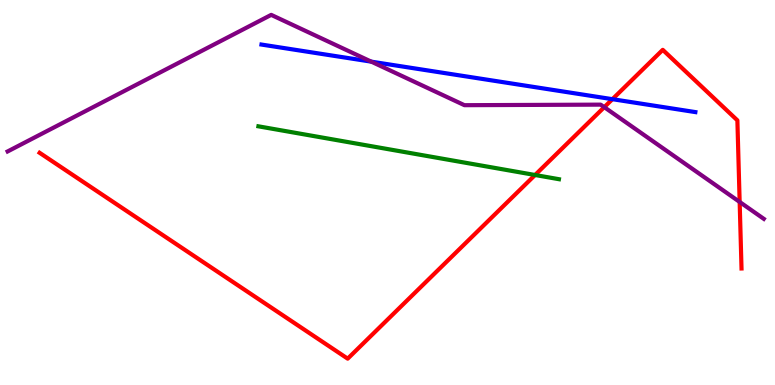[{'lines': ['blue', 'red'], 'intersections': [{'x': 7.9, 'y': 7.42}]}, {'lines': ['green', 'red'], 'intersections': [{'x': 6.9, 'y': 5.45}]}, {'lines': ['purple', 'red'], 'intersections': [{'x': 7.8, 'y': 7.22}, {'x': 9.54, 'y': 4.75}]}, {'lines': ['blue', 'green'], 'intersections': []}, {'lines': ['blue', 'purple'], 'intersections': [{'x': 4.79, 'y': 8.4}]}, {'lines': ['green', 'purple'], 'intersections': []}]